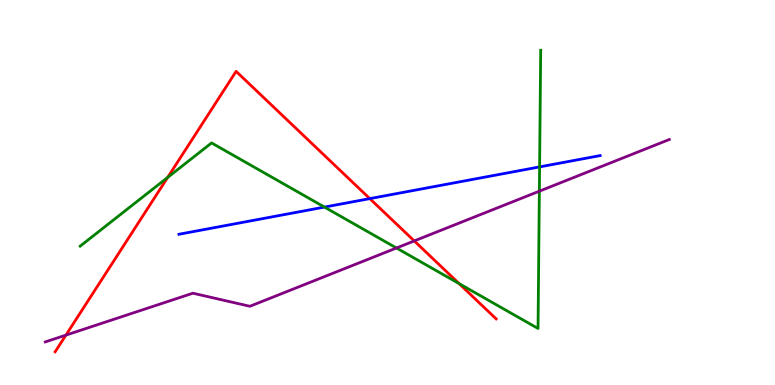[{'lines': ['blue', 'red'], 'intersections': [{'x': 4.77, 'y': 4.84}]}, {'lines': ['green', 'red'], 'intersections': [{'x': 2.16, 'y': 5.39}, {'x': 5.92, 'y': 2.63}]}, {'lines': ['purple', 'red'], 'intersections': [{'x': 0.85, 'y': 1.3}, {'x': 5.35, 'y': 3.74}]}, {'lines': ['blue', 'green'], 'intersections': [{'x': 4.19, 'y': 4.62}, {'x': 6.96, 'y': 5.66}]}, {'lines': ['blue', 'purple'], 'intersections': []}, {'lines': ['green', 'purple'], 'intersections': [{'x': 5.12, 'y': 3.56}, {'x': 6.96, 'y': 5.03}]}]